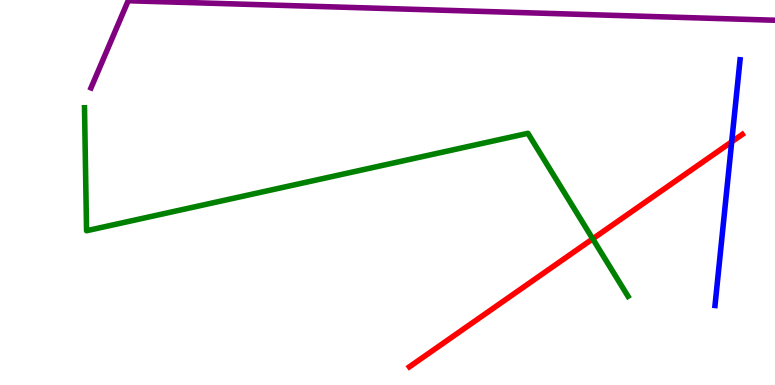[{'lines': ['blue', 'red'], 'intersections': [{'x': 9.44, 'y': 6.32}]}, {'lines': ['green', 'red'], 'intersections': [{'x': 7.65, 'y': 3.8}]}, {'lines': ['purple', 'red'], 'intersections': []}, {'lines': ['blue', 'green'], 'intersections': []}, {'lines': ['blue', 'purple'], 'intersections': []}, {'lines': ['green', 'purple'], 'intersections': []}]